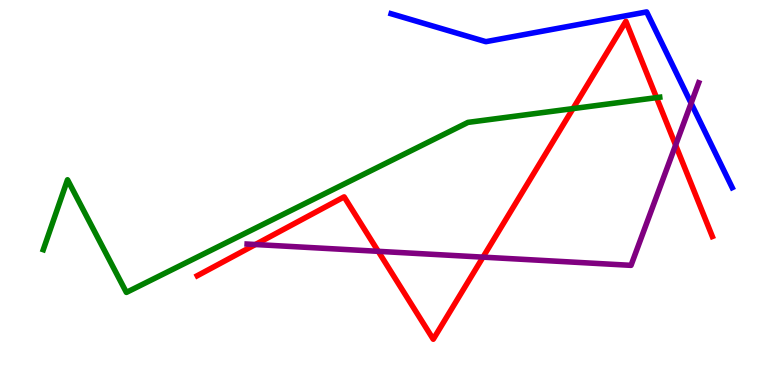[{'lines': ['blue', 'red'], 'intersections': []}, {'lines': ['green', 'red'], 'intersections': [{'x': 7.39, 'y': 7.18}, {'x': 8.47, 'y': 7.46}]}, {'lines': ['purple', 'red'], 'intersections': [{'x': 3.3, 'y': 3.65}, {'x': 4.88, 'y': 3.47}, {'x': 6.23, 'y': 3.32}, {'x': 8.72, 'y': 6.23}]}, {'lines': ['blue', 'green'], 'intersections': []}, {'lines': ['blue', 'purple'], 'intersections': [{'x': 8.92, 'y': 7.32}]}, {'lines': ['green', 'purple'], 'intersections': []}]